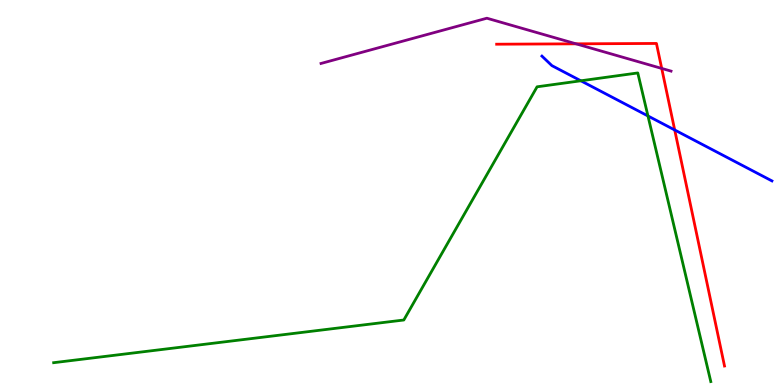[{'lines': ['blue', 'red'], 'intersections': [{'x': 8.71, 'y': 6.62}]}, {'lines': ['green', 'red'], 'intersections': []}, {'lines': ['purple', 'red'], 'intersections': [{'x': 7.43, 'y': 8.86}, {'x': 8.54, 'y': 8.22}]}, {'lines': ['blue', 'green'], 'intersections': [{'x': 7.49, 'y': 7.9}, {'x': 8.36, 'y': 6.99}]}, {'lines': ['blue', 'purple'], 'intersections': []}, {'lines': ['green', 'purple'], 'intersections': []}]